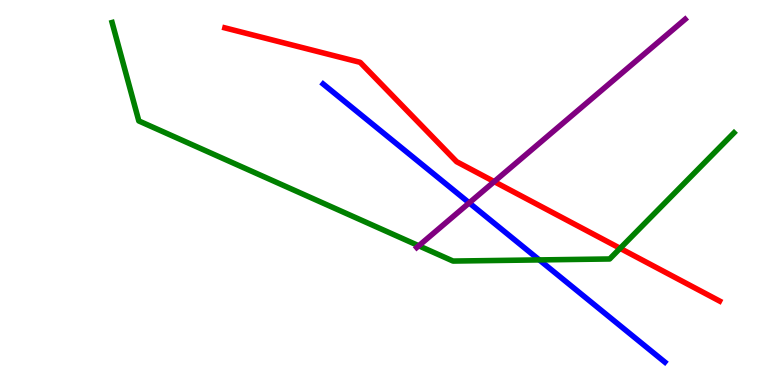[{'lines': ['blue', 'red'], 'intersections': []}, {'lines': ['green', 'red'], 'intersections': [{'x': 8.0, 'y': 3.55}]}, {'lines': ['purple', 'red'], 'intersections': [{'x': 6.38, 'y': 5.28}]}, {'lines': ['blue', 'green'], 'intersections': [{'x': 6.96, 'y': 3.25}]}, {'lines': ['blue', 'purple'], 'intersections': [{'x': 6.05, 'y': 4.73}]}, {'lines': ['green', 'purple'], 'intersections': [{'x': 5.4, 'y': 3.62}]}]